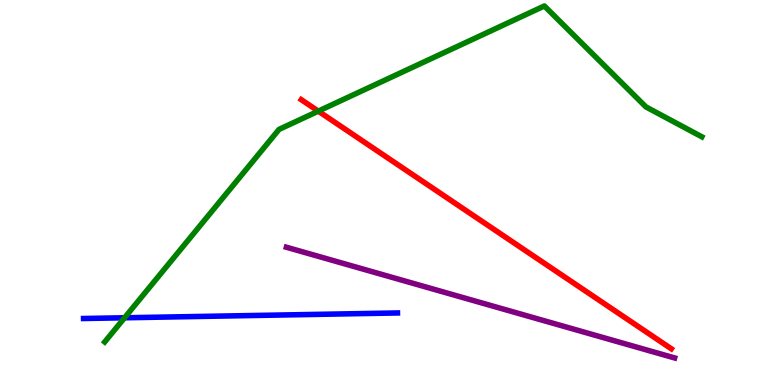[{'lines': ['blue', 'red'], 'intersections': []}, {'lines': ['green', 'red'], 'intersections': [{'x': 4.11, 'y': 7.11}]}, {'lines': ['purple', 'red'], 'intersections': []}, {'lines': ['blue', 'green'], 'intersections': [{'x': 1.61, 'y': 1.75}]}, {'lines': ['blue', 'purple'], 'intersections': []}, {'lines': ['green', 'purple'], 'intersections': []}]